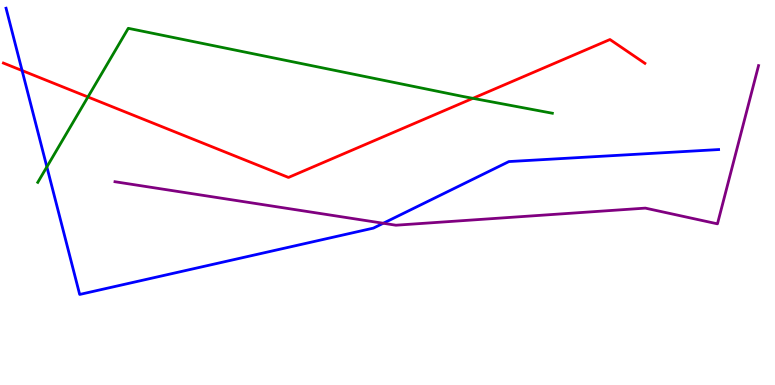[{'lines': ['blue', 'red'], 'intersections': [{'x': 0.285, 'y': 8.17}]}, {'lines': ['green', 'red'], 'intersections': [{'x': 1.13, 'y': 7.48}, {'x': 6.1, 'y': 7.45}]}, {'lines': ['purple', 'red'], 'intersections': []}, {'lines': ['blue', 'green'], 'intersections': [{'x': 0.605, 'y': 5.67}]}, {'lines': ['blue', 'purple'], 'intersections': [{'x': 4.95, 'y': 4.2}]}, {'lines': ['green', 'purple'], 'intersections': []}]